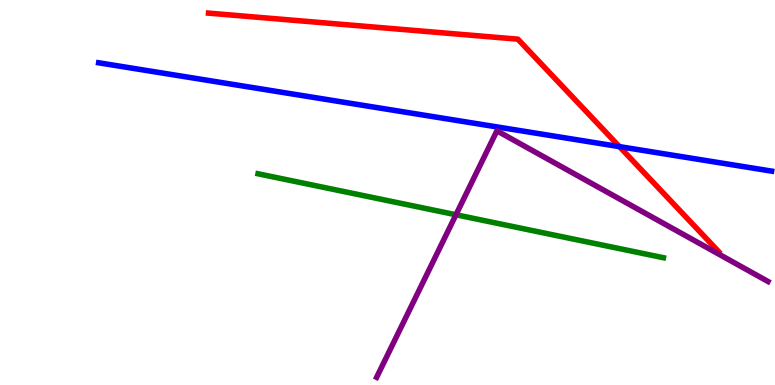[{'lines': ['blue', 'red'], 'intersections': [{'x': 7.99, 'y': 6.19}]}, {'lines': ['green', 'red'], 'intersections': []}, {'lines': ['purple', 'red'], 'intersections': []}, {'lines': ['blue', 'green'], 'intersections': []}, {'lines': ['blue', 'purple'], 'intersections': []}, {'lines': ['green', 'purple'], 'intersections': [{'x': 5.88, 'y': 4.42}]}]